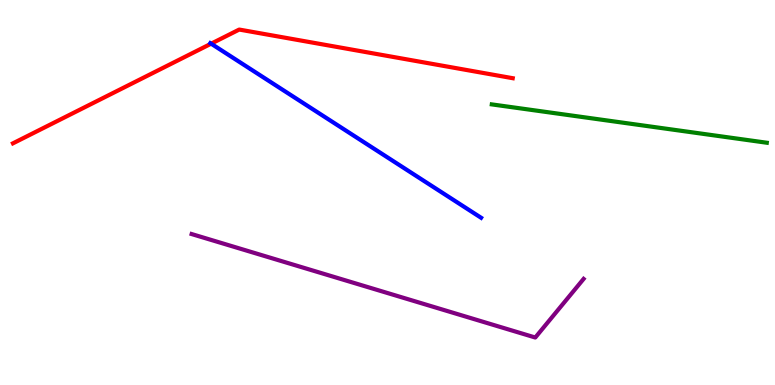[{'lines': ['blue', 'red'], 'intersections': [{'x': 2.72, 'y': 8.87}]}, {'lines': ['green', 'red'], 'intersections': []}, {'lines': ['purple', 'red'], 'intersections': []}, {'lines': ['blue', 'green'], 'intersections': []}, {'lines': ['blue', 'purple'], 'intersections': []}, {'lines': ['green', 'purple'], 'intersections': []}]